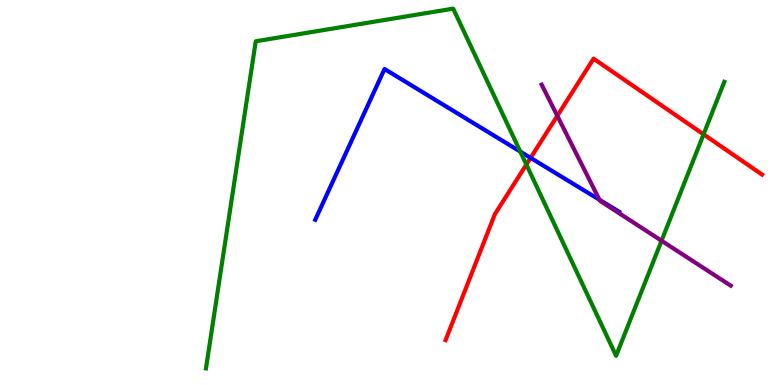[{'lines': ['blue', 'red'], 'intersections': [{'x': 6.85, 'y': 5.9}]}, {'lines': ['green', 'red'], 'intersections': [{'x': 6.79, 'y': 5.73}, {'x': 9.08, 'y': 6.51}]}, {'lines': ['purple', 'red'], 'intersections': [{'x': 7.19, 'y': 6.99}]}, {'lines': ['blue', 'green'], 'intersections': [{'x': 6.71, 'y': 6.06}]}, {'lines': ['blue', 'purple'], 'intersections': [{'x': 7.73, 'y': 4.81}]}, {'lines': ['green', 'purple'], 'intersections': [{'x': 8.54, 'y': 3.75}]}]